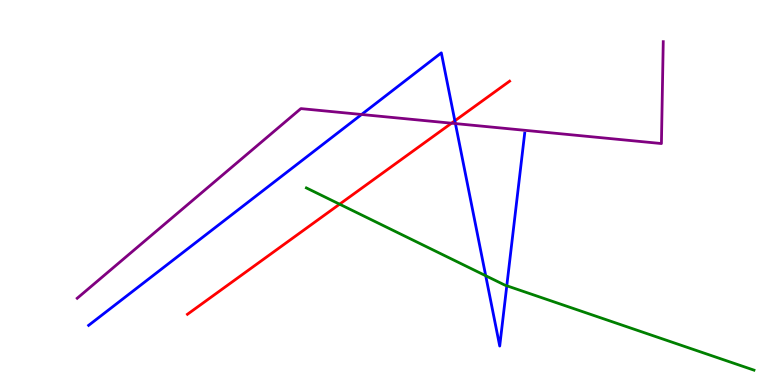[{'lines': ['blue', 'red'], 'intersections': [{'x': 5.87, 'y': 6.86}]}, {'lines': ['green', 'red'], 'intersections': [{'x': 4.38, 'y': 4.7}]}, {'lines': ['purple', 'red'], 'intersections': [{'x': 5.83, 'y': 6.8}]}, {'lines': ['blue', 'green'], 'intersections': [{'x': 6.27, 'y': 2.84}, {'x': 6.54, 'y': 2.58}]}, {'lines': ['blue', 'purple'], 'intersections': [{'x': 4.67, 'y': 7.03}, {'x': 5.88, 'y': 6.79}]}, {'lines': ['green', 'purple'], 'intersections': []}]